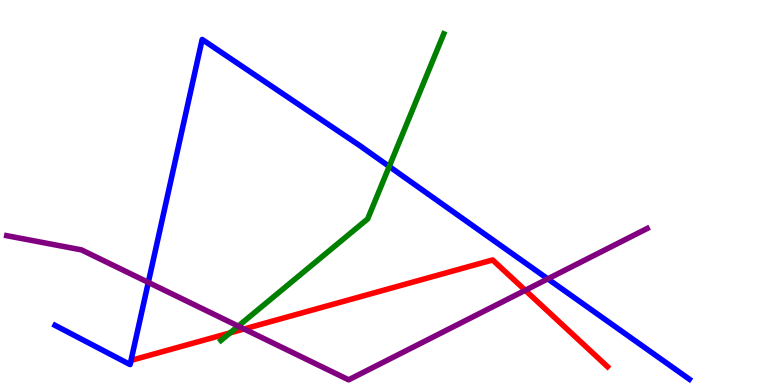[{'lines': ['blue', 'red'], 'intersections': []}, {'lines': ['green', 'red'], 'intersections': [{'x': 2.97, 'y': 1.35}]}, {'lines': ['purple', 'red'], 'intersections': [{'x': 3.15, 'y': 1.45}, {'x': 6.78, 'y': 2.46}]}, {'lines': ['blue', 'green'], 'intersections': [{'x': 5.02, 'y': 5.68}]}, {'lines': ['blue', 'purple'], 'intersections': [{'x': 1.91, 'y': 2.67}, {'x': 7.07, 'y': 2.76}]}, {'lines': ['green', 'purple'], 'intersections': [{'x': 3.07, 'y': 1.53}]}]